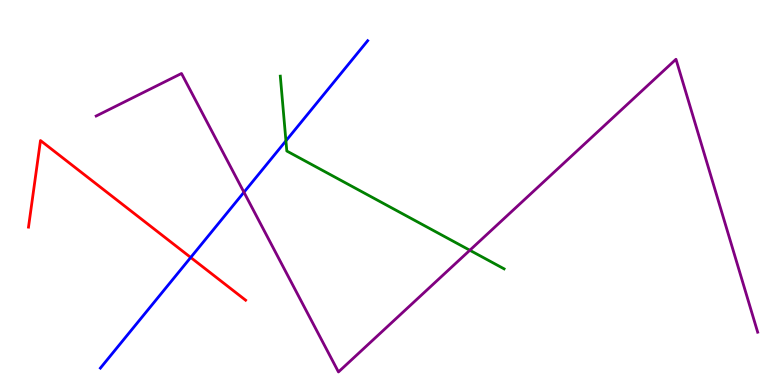[{'lines': ['blue', 'red'], 'intersections': [{'x': 2.46, 'y': 3.31}]}, {'lines': ['green', 'red'], 'intersections': []}, {'lines': ['purple', 'red'], 'intersections': []}, {'lines': ['blue', 'green'], 'intersections': [{'x': 3.69, 'y': 6.34}]}, {'lines': ['blue', 'purple'], 'intersections': [{'x': 3.15, 'y': 5.01}]}, {'lines': ['green', 'purple'], 'intersections': [{'x': 6.06, 'y': 3.5}]}]